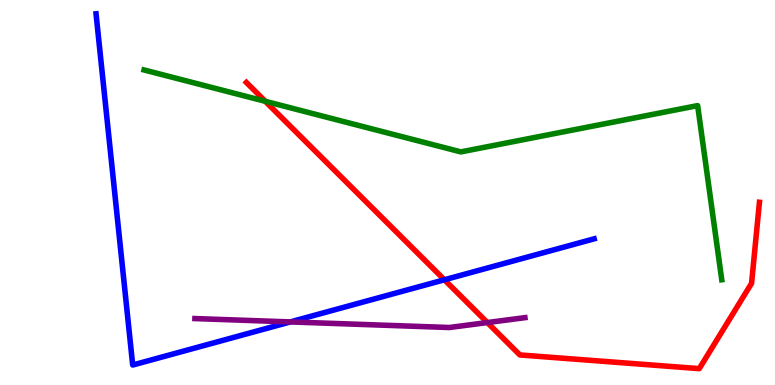[{'lines': ['blue', 'red'], 'intersections': [{'x': 5.73, 'y': 2.73}]}, {'lines': ['green', 'red'], 'intersections': [{'x': 3.42, 'y': 7.37}]}, {'lines': ['purple', 'red'], 'intersections': [{'x': 6.29, 'y': 1.62}]}, {'lines': ['blue', 'green'], 'intersections': []}, {'lines': ['blue', 'purple'], 'intersections': [{'x': 3.75, 'y': 1.64}]}, {'lines': ['green', 'purple'], 'intersections': []}]